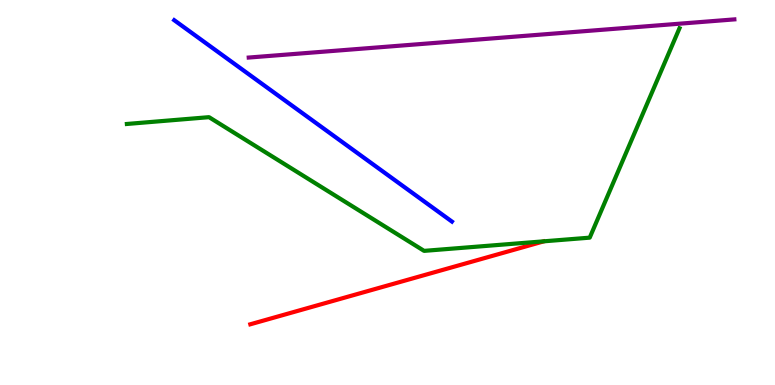[{'lines': ['blue', 'red'], 'intersections': []}, {'lines': ['green', 'red'], 'intersections': []}, {'lines': ['purple', 'red'], 'intersections': []}, {'lines': ['blue', 'green'], 'intersections': []}, {'lines': ['blue', 'purple'], 'intersections': []}, {'lines': ['green', 'purple'], 'intersections': []}]